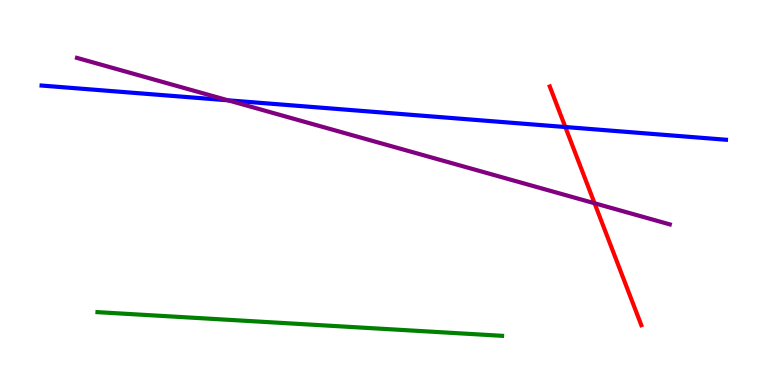[{'lines': ['blue', 'red'], 'intersections': [{'x': 7.29, 'y': 6.7}]}, {'lines': ['green', 'red'], 'intersections': []}, {'lines': ['purple', 'red'], 'intersections': [{'x': 7.67, 'y': 4.72}]}, {'lines': ['blue', 'green'], 'intersections': []}, {'lines': ['blue', 'purple'], 'intersections': [{'x': 2.94, 'y': 7.39}]}, {'lines': ['green', 'purple'], 'intersections': []}]